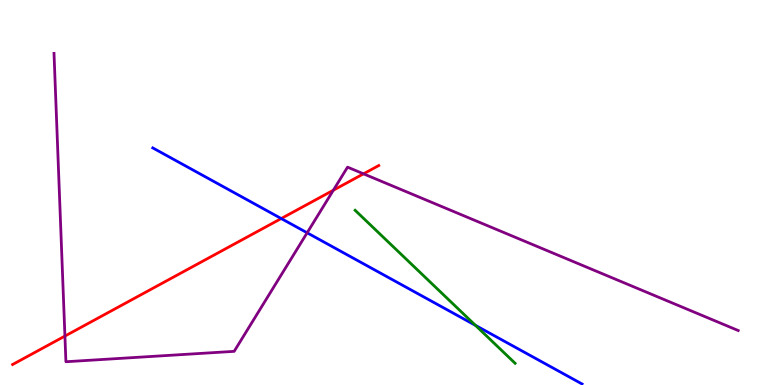[{'lines': ['blue', 'red'], 'intersections': [{'x': 3.63, 'y': 4.32}]}, {'lines': ['green', 'red'], 'intersections': []}, {'lines': ['purple', 'red'], 'intersections': [{'x': 0.838, 'y': 1.27}, {'x': 4.3, 'y': 5.06}, {'x': 4.69, 'y': 5.49}]}, {'lines': ['blue', 'green'], 'intersections': [{'x': 6.13, 'y': 1.55}]}, {'lines': ['blue', 'purple'], 'intersections': [{'x': 3.96, 'y': 3.95}]}, {'lines': ['green', 'purple'], 'intersections': []}]